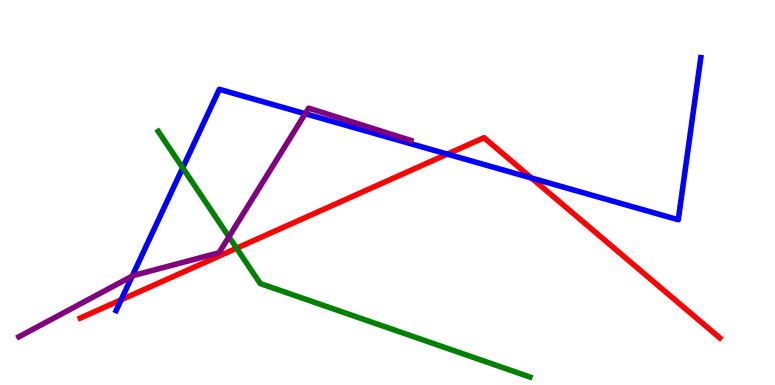[{'lines': ['blue', 'red'], 'intersections': [{'x': 1.56, 'y': 2.21}, {'x': 5.77, 'y': 6.0}, {'x': 6.86, 'y': 5.38}]}, {'lines': ['green', 'red'], 'intersections': [{'x': 3.05, 'y': 3.55}]}, {'lines': ['purple', 'red'], 'intersections': []}, {'lines': ['blue', 'green'], 'intersections': [{'x': 2.36, 'y': 5.64}]}, {'lines': ['blue', 'purple'], 'intersections': [{'x': 1.71, 'y': 2.83}, {'x': 3.94, 'y': 7.05}]}, {'lines': ['green', 'purple'], 'intersections': [{'x': 2.95, 'y': 3.85}]}]